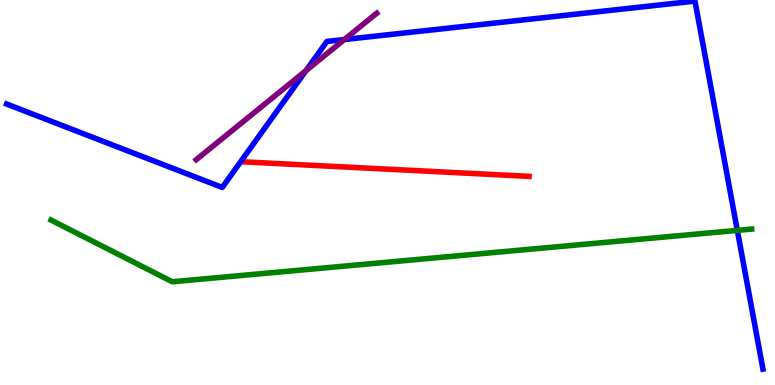[{'lines': ['blue', 'red'], 'intersections': []}, {'lines': ['green', 'red'], 'intersections': []}, {'lines': ['purple', 'red'], 'intersections': []}, {'lines': ['blue', 'green'], 'intersections': [{'x': 9.51, 'y': 4.02}]}, {'lines': ['blue', 'purple'], 'intersections': [{'x': 3.95, 'y': 8.16}, {'x': 4.44, 'y': 8.97}]}, {'lines': ['green', 'purple'], 'intersections': []}]